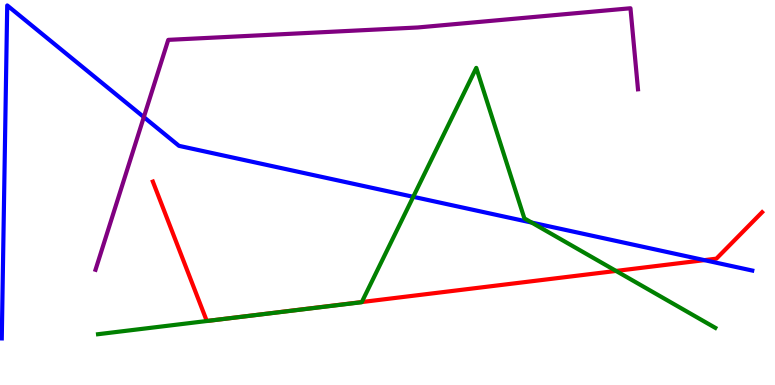[{'lines': ['blue', 'red'], 'intersections': [{'x': 9.09, 'y': 3.24}]}, {'lines': ['green', 'red'], 'intersections': [{'x': 4.67, 'y': 2.15}, {'x': 7.95, 'y': 2.96}]}, {'lines': ['purple', 'red'], 'intersections': []}, {'lines': ['blue', 'green'], 'intersections': [{'x': 5.33, 'y': 4.89}, {'x': 6.86, 'y': 4.22}]}, {'lines': ['blue', 'purple'], 'intersections': [{'x': 1.86, 'y': 6.96}]}, {'lines': ['green', 'purple'], 'intersections': []}]